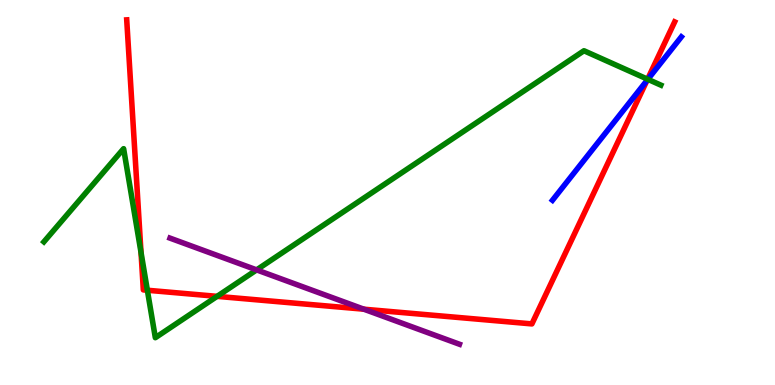[{'lines': ['blue', 'red'], 'intersections': [{'x': 8.35, 'y': 7.91}]}, {'lines': ['green', 'red'], 'intersections': [{'x': 1.82, 'y': 3.44}, {'x': 1.9, 'y': 2.46}, {'x': 2.8, 'y': 2.3}, {'x': 8.36, 'y': 7.94}]}, {'lines': ['purple', 'red'], 'intersections': [{'x': 4.7, 'y': 1.97}]}, {'lines': ['blue', 'green'], 'intersections': [{'x': 8.36, 'y': 7.94}]}, {'lines': ['blue', 'purple'], 'intersections': []}, {'lines': ['green', 'purple'], 'intersections': [{'x': 3.31, 'y': 2.99}]}]